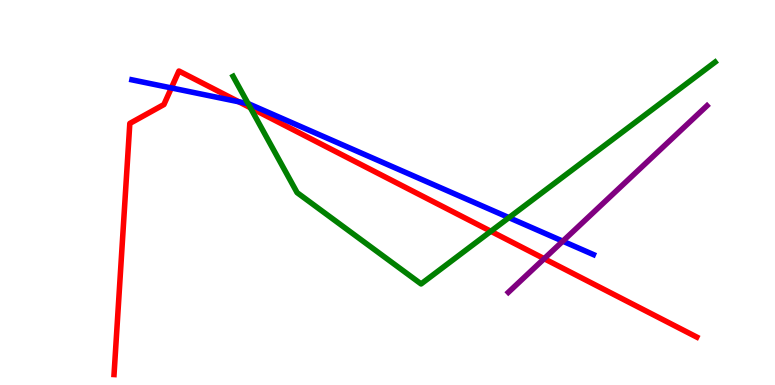[{'lines': ['blue', 'red'], 'intersections': [{'x': 2.21, 'y': 7.72}, {'x': 3.08, 'y': 7.36}]}, {'lines': ['green', 'red'], 'intersections': [{'x': 3.23, 'y': 7.2}, {'x': 6.33, 'y': 3.99}]}, {'lines': ['purple', 'red'], 'intersections': [{'x': 7.02, 'y': 3.28}]}, {'lines': ['blue', 'green'], 'intersections': [{'x': 3.2, 'y': 7.31}, {'x': 6.57, 'y': 4.35}]}, {'lines': ['blue', 'purple'], 'intersections': [{'x': 7.26, 'y': 3.74}]}, {'lines': ['green', 'purple'], 'intersections': []}]